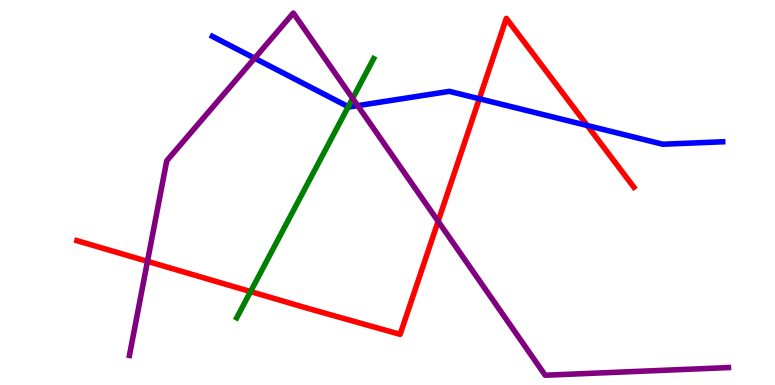[{'lines': ['blue', 'red'], 'intersections': [{'x': 6.18, 'y': 7.43}, {'x': 7.58, 'y': 6.74}]}, {'lines': ['green', 'red'], 'intersections': [{'x': 3.23, 'y': 2.43}]}, {'lines': ['purple', 'red'], 'intersections': [{'x': 1.9, 'y': 3.21}, {'x': 5.65, 'y': 4.25}]}, {'lines': ['blue', 'green'], 'intersections': [{'x': 4.49, 'y': 7.23}]}, {'lines': ['blue', 'purple'], 'intersections': [{'x': 3.29, 'y': 8.49}, {'x': 4.62, 'y': 7.26}]}, {'lines': ['green', 'purple'], 'intersections': [{'x': 4.55, 'y': 7.44}]}]